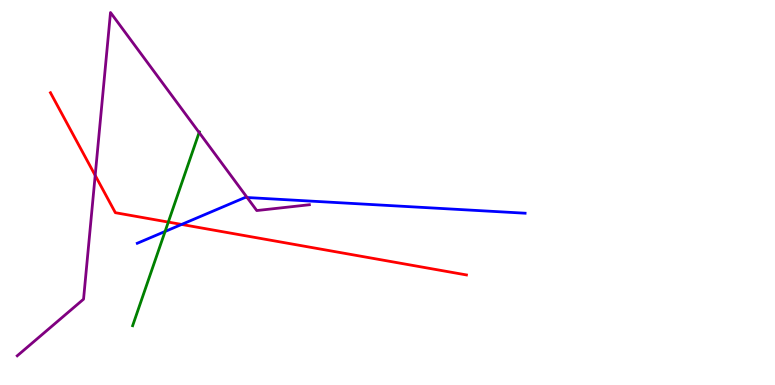[{'lines': ['blue', 'red'], 'intersections': [{'x': 2.34, 'y': 4.17}]}, {'lines': ['green', 'red'], 'intersections': [{'x': 2.17, 'y': 4.23}]}, {'lines': ['purple', 'red'], 'intersections': [{'x': 1.23, 'y': 5.44}]}, {'lines': ['blue', 'green'], 'intersections': [{'x': 2.13, 'y': 3.99}]}, {'lines': ['blue', 'purple'], 'intersections': [{'x': 3.19, 'y': 4.87}]}, {'lines': ['green', 'purple'], 'intersections': [{'x': 2.57, 'y': 6.56}]}]